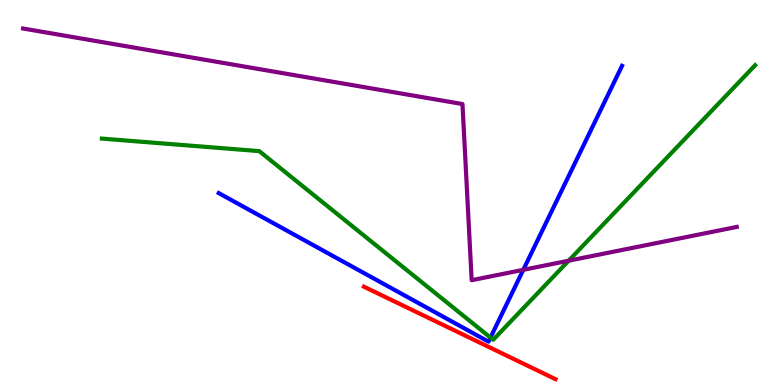[{'lines': ['blue', 'red'], 'intersections': []}, {'lines': ['green', 'red'], 'intersections': []}, {'lines': ['purple', 'red'], 'intersections': []}, {'lines': ['blue', 'green'], 'intersections': [{'x': 6.33, 'y': 1.23}]}, {'lines': ['blue', 'purple'], 'intersections': [{'x': 6.75, 'y': 2.99}]}, {'lines': ['green', 'purple'], 'intersections': [{'x': 7.34, 'y': 3.23}]}]